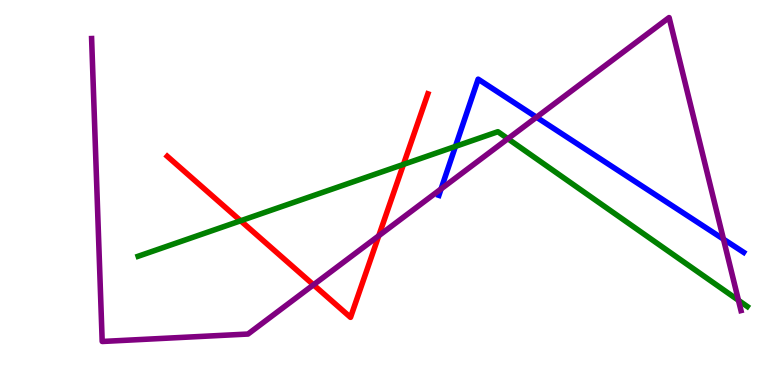[{'lines': ['blue', 'red'], 'intersections': []}, {'lines': ['green', 'red'], 'intersections': [{'x': 3.11, 'y': 4.27}, {'x': 5.21, 'y': 5.73}]}, {'lines': ['purple', 'red'], 'intersections': [{'x': 4.05, 'y': 2.6}, {'x': 4.89, 'y': 3.88}]}, {'lines': ['blue', 'green'], 'intersections': [{'x': 5.88, 'y': 6.2}]}, {'lines': ['blue', 'purple'], 'intersections': [{'x': 5.69, 'y': 5.09}, {'x': 6.92, 'y': 6.96}, {'x': 9.34, 'y': 3.79}]}, {'lines': ['green', 'purple'], 'intersections': [{'x': 6.55, 'y': 6.4}, {'x': 9.53, 'y': 2.2}]}]